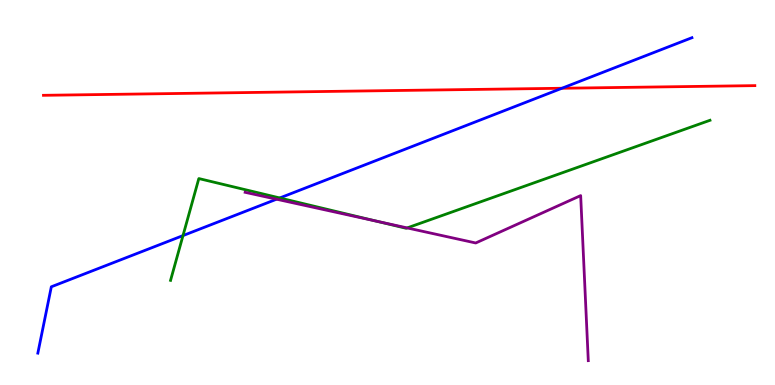[{'lines': ['blue', 'red'], 'intersections': [{'x': 7.25, 'y': 7.71}]}, {'lines': ['green', 'red'], 'intersections': []}, {'lines': ['purple', 'red'], 'intersections': []}, {'lines': ['blue', 'green'], 'intersections': [{'x': 2.36, 'y': 3.88}, {'x': 3.61, 'y': 4.86}]}, {'lines': ['blue', 'purple'], 'intersections': [{'x': 3.57, 'y': 4.83}]}, {'lines': ['green', 'purple'], 'intersections': [{'x': 4.86, 'y': 4.25}, {'x': 5.25, 'y': 4.08}]}]